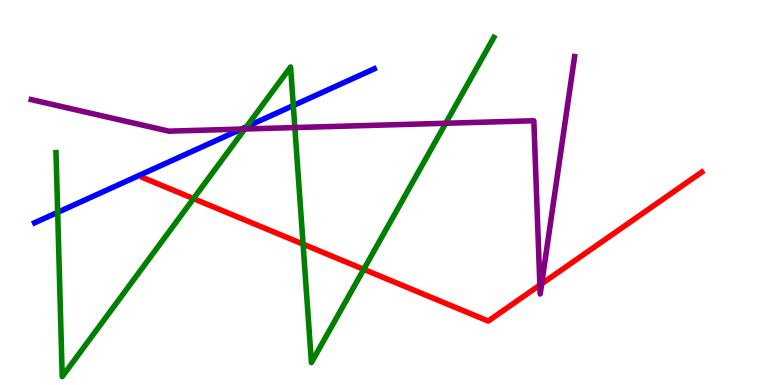[{'lines': ['blue', 'red'], 'intersections': []}, {'lines': ['green', 'red'], 'intersections': [{'x': 2.5, 'y': 4.84}, {'x': 3.91, 'y': 3.66}, {'x': 4.69, 'y': 3.0}]}, {'lines': ['purple', 'red'], 'intersections': [{'x': 6.97, 'y': 2.6}, {'x': 6.99, 'y': 2.63}]}, {'lines': ['blue', 'green'], 'intersections': [{'x': 0.744, 'y': 4.48}, {'x': 3.18, 'y': 6.71}, {'x': 3.78, 'y': 7.26}]}, {'lines': ['blue', 'purple'], 'intersections': [{'x': 3.11, 'y': 6.65}]}, {'lines': ['green', 'purple'], 'intersections': [{'x': 3.16, 'y': 6.65}, {'x': 3.8, 'y': 6.69}, {'x': 5.75, 'y': 6.8}]}]